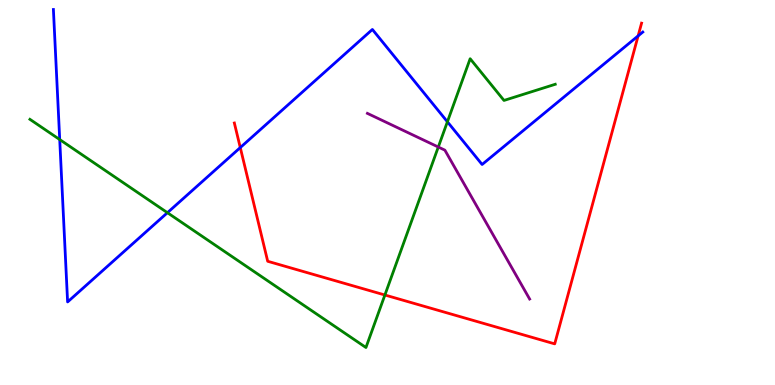[{'lines': ['blue', 'red'], 'intersections': [{'x': 3.1, 'y': 6.17}, {'x': 8.23, 'y': 9.07}]}, {'lines': ['green', 'red'], 'intersections': [{'x': 4.97, 'y': 2.34}]}, {'lines': ['purple', 'red'], 'intersections': []}, {'lines': ['blue', 'green'], 'intersections': [{'x': 0.771, 'y': 6.38}, {'x': 2.16, 'y': 4.48}, {'x': 5.77, 'y': 6.84}]}, {'lines': ['blue', 'purple'], 'intersections': []}, {'lines': ['green', 'purple'], 'intersections': [{'x': 5.66, 'y': 6.18}]}]